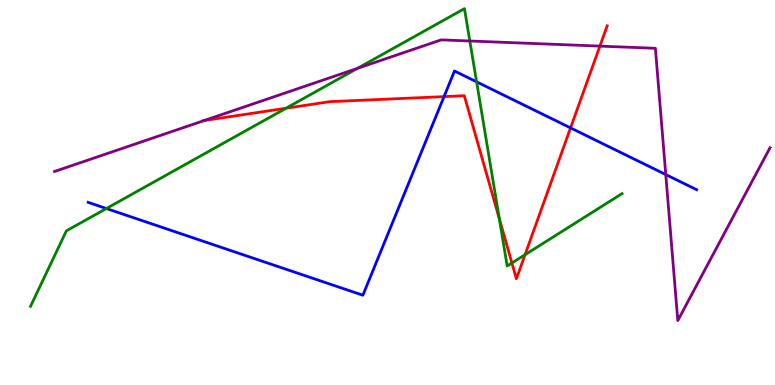[{'lines': ['blue', 'red'], 'intersections': [{'x': 5.73, 'y': 7.49}, {'x': 7.36, 'y': 6.68}]}, {'lines': ['green', 'red'], 'intersections': [{'x': 3.69, 'y': 7.19}, {'x': 6.44, 'y': 4.32}, {'x': 6.61, 'y': 3.17}, {'x': 6.77, 'y': 3.38}]}, {'lines': ['purple', 'red'], 'intersections': [{'x': 2.64, 'y': 6.87}, {'x': 7.74, 'y': 8.8}]}, {'lines': ['blue', 'green'], 'intersections': [{'x': 1.37, 'y': 4.58}, {'x': 6.15, 'y': 7.87}]}, {'lines': ['blue', 'purple'], 'intersections': [{'x': 8.59, 'y': 5.47}]}, {'lines': ['green', 'purple'], 'intersections': [{'x': 4.61, 'y': 8.22}, {'x': 6.06, 'y': 8.94}]}]